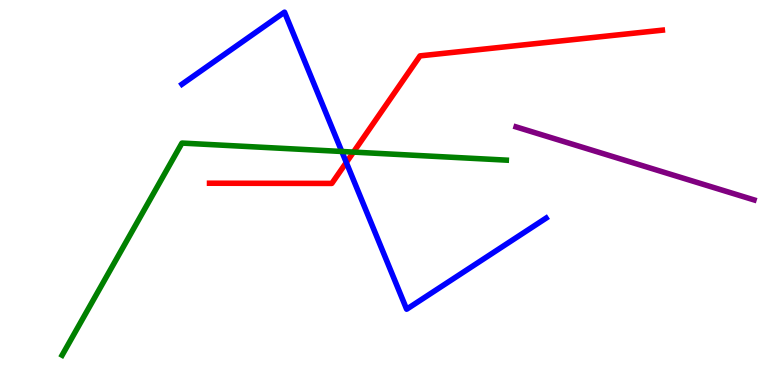[{'lines': ['blue', 'red'], 'intersections': [{'x': 4.47, 'y': 5.78}]}, {'lines': ['green', 'red'], 'intersections': [{'x': 4.56, 'y': 6.05}]}, {'lines': ['purple', 'red'], 'intersections': []}, {'lines': ['blue', 'green'], 'intersections': [{'x': 4.41, 'y': 6.07}]}, {'lines': ['blue', 'purple'], 'intersections': []}, {'lines': ['green', 'purple'], 'intersections': []}]